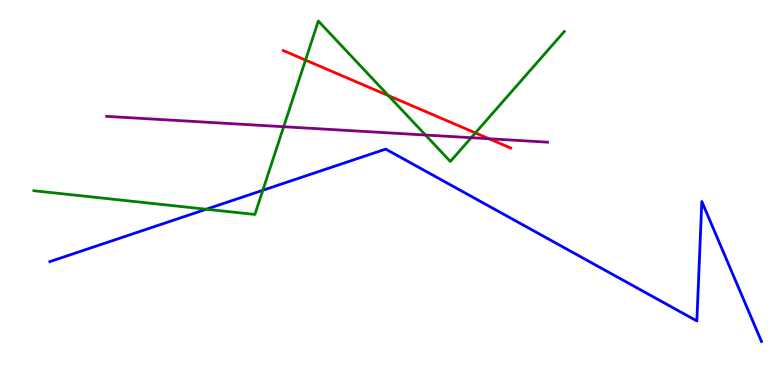[{'lines': ['blue', 'red'], 'intersections': []}, {'lines': ['green', 'red'], 'intersections': [{'x': 3.94, 'y': 8.44}, {'x': 5.01, 'y': 7.52}, {'x': 6.13, 'y': 6.55}]}, {'lines': ['purple', 'red'], 'intersections': [{'x': 6.31, 'y': 6.4}]}, {'lines': ['blue', 'green'], 'intersections': [{'x': 2.66, 'y': 4.57}, {'x': 3.39, 'y': 5.06}]}, {'lines': ['blue', 'purple'], 'intersections': []}, {'lines': ['green', 'purple'], 'intersections': [{'x': 3.66, 'y': 6.71}, {'x': 5.49, 'y': 6.49}, {'x': 6.08, 'y': 6.42}]}]